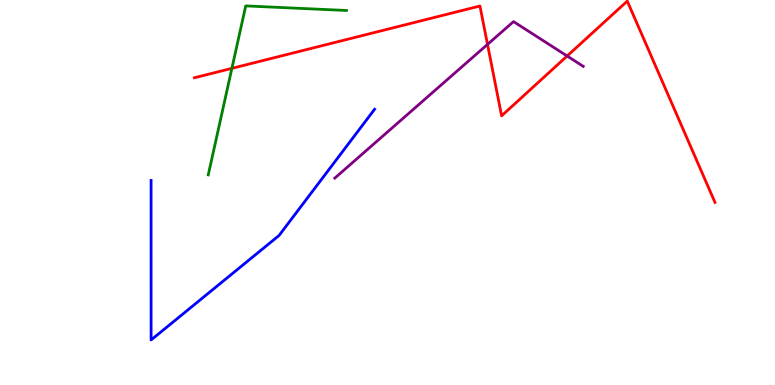[{'lines': ['blue', 'red'], 'intersections': []}, {'lines': ['green', 'red'], 'intersections': [{'x': 2.99, 'y': 8.22}]}, {'lines': ['purple', 'red'], 'intersections': [{'x': 6.29, 'y': 8.85}, {'x': 7.32, 'y': 8.55}]}, {'lines': ['blue', 'green'], 'intersections': []}, {'lines': ['blue', 'purple'], 'intersections': []}, {'lines': ['green', 'purple'], 'intersections': []}]